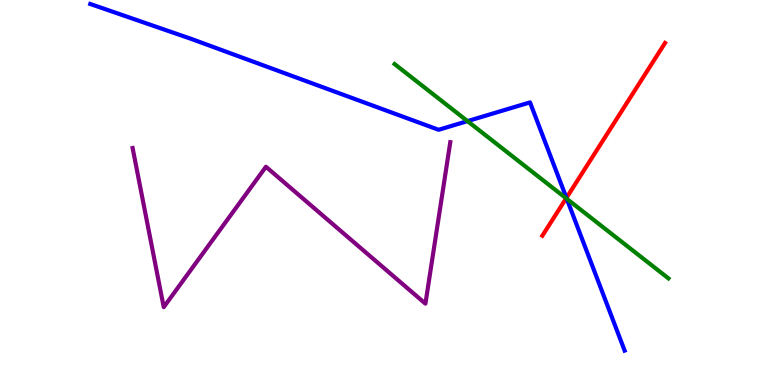[{'lines': ['blue', 'red'], 'intersections': [{'x': 7.31, 'y': 4.86}]}, {'lines': ['green', 'red'], 'intersections': [{'x': 7.31, 'y': 4.85}]}, {'lines': ['purple', 'red'], 'intersections': []}, {'lines': ['blue', 'green'], 'intersections': [{'x': 6.03, 'y': 6.85}, {'x': 7.31, 'y': 4.84}]}, {'lines': ['blue', 'purple'], 'intersections': []}, {'lines': ['green', 'purple'], 'intersections': []}]